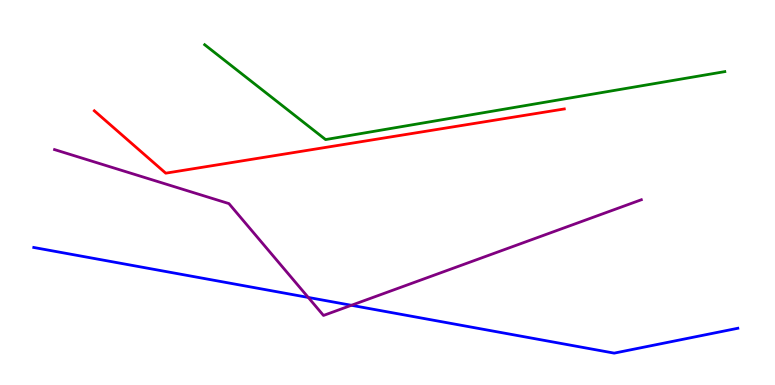[{'lines': ['blue', 'red'], 'intersections': []}, {'lines': ['green', 'red'], 'intersections': []}, {'lines': ['purple', 'red'], 'intersections': []}, {'lines': ['blue', 'green'], 'intersections': []}, {'lines': ['blue', 'purple'], 'intersections': [{'x': 3.98, 'y': 2.27}, {'x': 4.53, 'y': 2.07}]}, {'lines': ['green', 'purple'], 'intersections': []}]